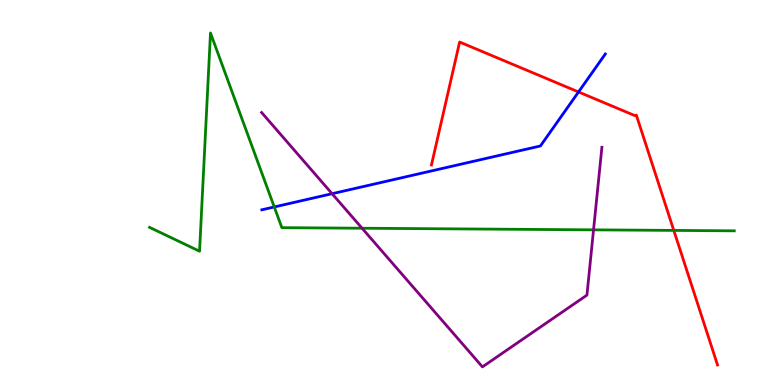[{'lines': ['blue', 'red'], 'intersections': [{'x': 7.46, 'y': 7.61}]}, {'lines': ['green', 'red'], 'intersections': [{'x': 8.69, 'y': 4.02}]}, {'lines': ['purple', 'red'], 'intersections': []}, {'lines': ['blue', 'green'], 'intersections': [{'x': 3.54, 'y': 4.62}]}, {'lines': ['blue', 'purple'], 'intersections': [{'x': 4.29, 'y': 4.97}]}, {'lines': ['green', 'purple'], 'intersections': [{'x': 4.67, 'y': 4.07}, {'x': 7.66, 'y': 4.03}]}]